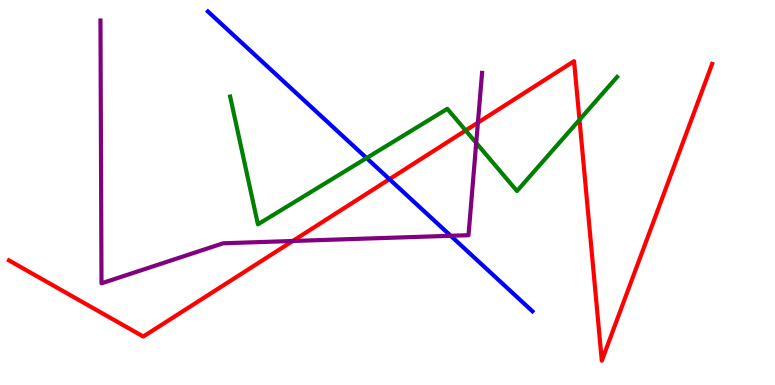[{'lines': ['blue', 'red'], 'intersections': [{'x': 5.03, 'y': 5.35}]}, {'lines': ['green', 'red'], 'intersections': [{'x': 6.01, 'y': 6.61}, {'x': 7.48, 'y': 6.89}]}, {'lines': ['purple', 'red'], 'intersections': [{'x': 3.78, 'y': 3.74}, {'x': 6.17, 'y': 6.81}]}, {'lines': ['blue', 'green'], 'intersections': [{'x': 4.73, 'y': 5.89}]}, {'lines': ['blue', 'purple'], 'intersections': [{'x': 5.82, 'y': 3.88}]}, {'lines': ['green', 'purple'], 'intersections': [{'x': 6.14, 'y': 6.29}]}]